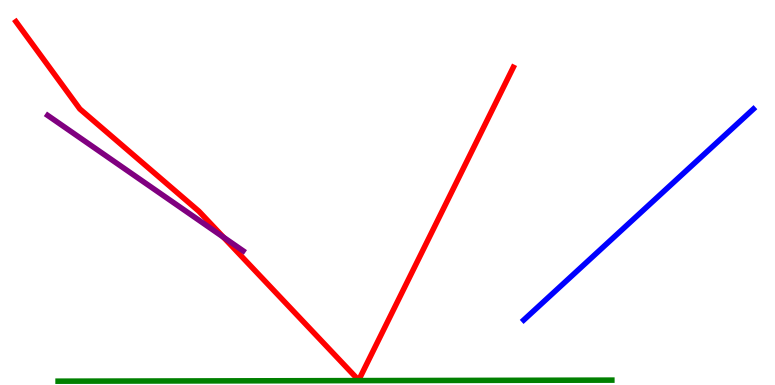[{'lines': ['blue', 'red'], 'intersections': []}, {'lines': ['green', 'red'], 'intersections': []}, {'lines': ['purple', 'red'], 'intersections': [{'x': 2.88, 'y': 3.84}]}, {'lines': ['blue', 'green'], 'intersections': []}, {'lines': ['blue', 'purple'], 'intersections': []}, {'lines': ['green', 'purple'], 'intersections': []}]